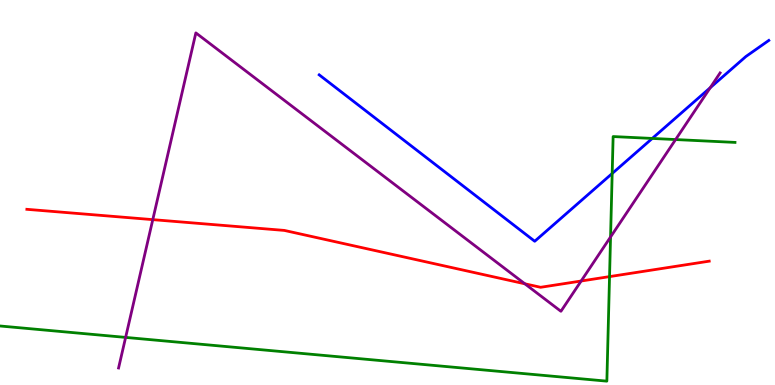[{'lines': ['blue', 'red'], 'intersections': []}, {'lines': ['green', 'red'], 'intersections': [{'x': 7.87, 'y': 2.82}]}, {'lines': ['purple', 'red'], 'intersections': [{'x': 1.97, 'y': 4.3}, {'x': 6.77, 'y': 2.63}, {'x': 7.5, 'y': 2.7}]}, {'lines': ['blue', 'green'], 'intersections': [{'x': 7.9, 'y': 5.49}, {'x': 8.42, 'y': 6.4}]}, {'lines': ['blue', 'purple'], 'intersections': [{'x': 9.16, 'y': 7.72}]}, {'lines': ['green', 'purple'], 'intersections': [{'x': 1.62, 'y': 1.24}, {'x': 7.88, 'y': 3.84}, {'x': 8.72, 'y': 6.38}]}]